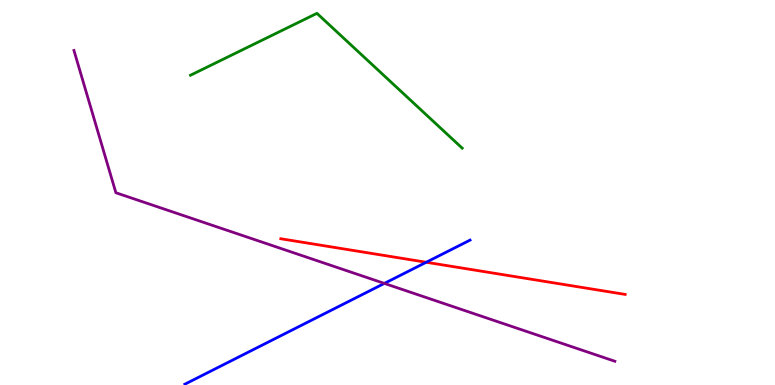[{'lines': ['blue', 'red'], 'intersections': [{'x': 5.5, 'y': 3.19}]}, {'lines': ['green', 'red'], 'intersections': []}, {'lines': ['purple', 'red'], 'intersections': []}, {'lines': ['blue', 'green'], 'intersections': []}, {'lines': ['blue', 'purple'], 'intersections': [{'x': 4.96, 'y': 2.64}]}, {'lines': ['green', 'purple'], 'intersections': []}]